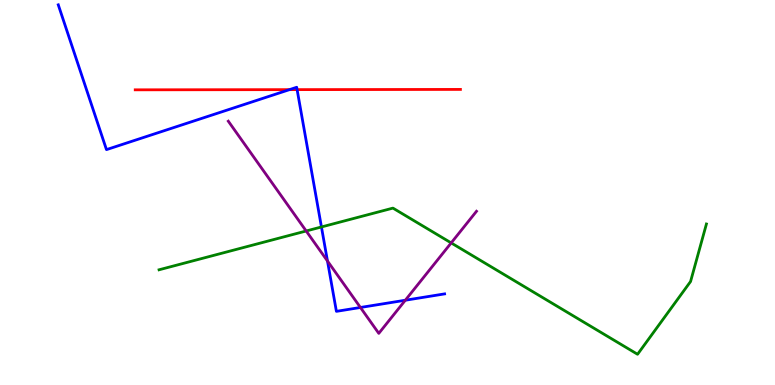[{'lines': ['blue', 'red'], 'intersections': [{'x': 3.74, 'y': 7.67}, {'x': 3.83, 'y': 7.67}]}, {'lines': ['green', 'red'], 'intersections': []}, {'lines': ['purple', 'red'], 'intersections': []}, {'lines': ['blue', 'green'], 'intersections': [{'x': 4.15, 'y': 4.1}]}, {'lines': ['blue', 'purple'], 'intersections': [{'x': 4.23, 'y': 3.22}, {'x': 4.65, 'y': 2.01}, {'x': 5.23, 'y': 2.2}]}, {'lines': ['green', 'purple'], 'intersections': [{'x': 3.95, 'y': 4.0}, {'x': 5.82, 'y': 3.69}]}]